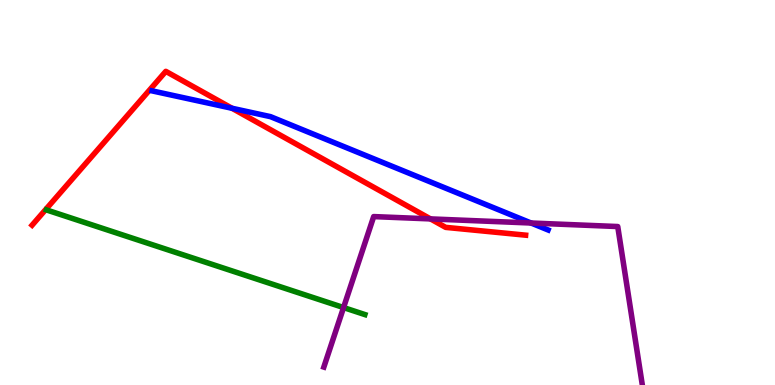[{'lines': ['blue', 'red'], 'intersections': [{'x': 2.99, 'y': 7.19}]}, {'lines': ['green', 'red'], 'intersections': []}, {'lines': ['purple', 'red'], 'intersections': [{'x': 5.55, 'y': 4.31}]}, {'lines': ['blue', 'green'], 'intersections': []}, {'lines': ['blue', 'purple'], 'intersections': [{'x': 6.85, 'y': 4.21}]}, {'lines': ['green', 'purple'], 'intersections': [{'x': 4.43, 'y': 2.01}]}]